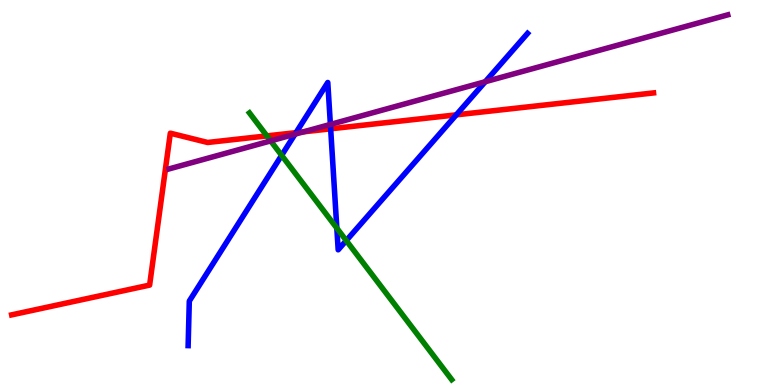[{'lines': ['blue', 'red'], 'intersections': [{'x': 3.82, 'y': 6.55}, {'x': 4.27, 'y': 6.65}, {'x': 5.89, 'y': 7.02}]}, {'lines': ['green', 'red'], 'intersections': [{'x': 3.44, 'y': 6.47}]}, {'lines': ['purple', 'red'], 'intersections': [{'x': 3.92, 'y': 6.58}]}, {'lines': ['blue', 'green'], 'intersections': [{'x': 3.63, 'y': 5.97}, {'x': 4.35, 'y': 4.07}, {'x': 4.47, 'y': 3.75}]}, {'lines': ['blue', 'purple'], 'intersections': [{'x': 3.81, 'y': 6.52}, {'x': 4.26, 'y': 6.77}, {'x': 6.26, 'y': 7.88}]}, {'lines': ['green', 'purple'], 'intersections': [{'x': 3.49, 'y': 6.34}]}]